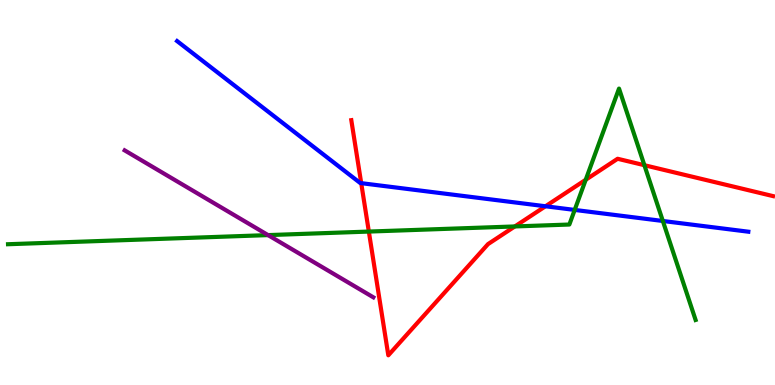[{'lines': ['blue', 'red'], 'intersections': [{'x': 4.66, 'y': 5.24}, {'x': 7.04, 'y': 4.64}]}, {'lines': ['green', 'red'], 'intersections': [{'x': 4.76, 'y': 3.99}, {'x': 6.64, 'y': 4.12}, {'x': 7.56, 'y': 5.33}, {'x': 8.31, 'y': 5.71}]}, {'lines': ['purple', 'red'], 'intersections': []}, {'lines': ['blue', 'green'], 'intersections': [{'x': 7.42, 'y': 4.55}, {'x': 8.55, 'y': 4.26}]}, {'lines': ['blue', 'purple'], 'intersections': []}, {'lines': ['green', 'purple'], 'intersections': [{'x': 3.46, 'y': 3.89}]}]